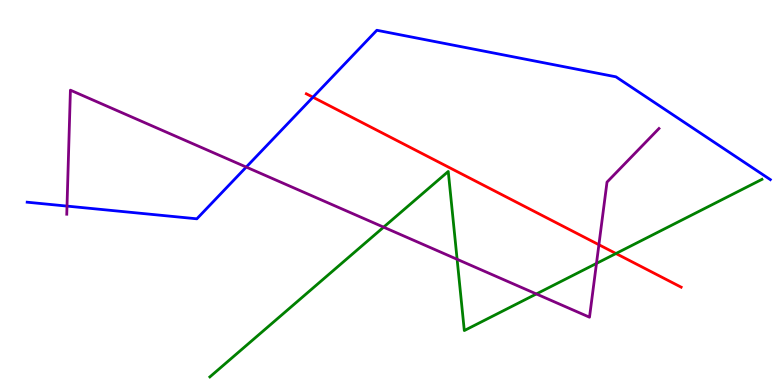[{'lines': ['blue', 'red'], 'intersections': [{'x': 4.04, 'y': 7.48}]}, {'lines': ['green', 'red'], 'intersections': [{'x': 7.95, 'y': 3.41}]}, {'lines': ['purple', 'red'], 'intersections': [{'x': 7.73, 'y': 3.64}]}, {'lines': ['blue', 'green'], 'intersections': []}, {'lines': ['blue', 'purple'], 'intersections': [{'x': 0.865, 'y': 4.65}, {'x': 3.18, 'y': 5.66}]}, {'lines': ['green', 'purple'], 'intersections': [{'x': 4.95, 'y': 4.1}, {'x': 5.9, 'y': 3.26}, {'x': 6.92, 'y': 2.36}, {'x': 7.7, 'y': 3.16}]}]